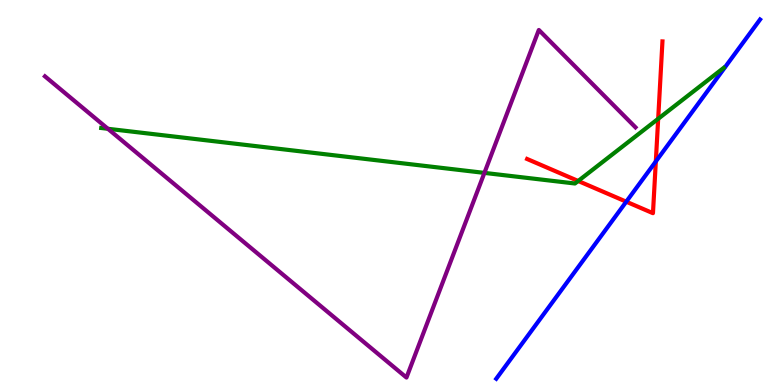[{'lines': ['blue', 'red'], 'intersections': [{'x': 8.08, 'y': 4.76}, {'x': 8.46, 'y': 5.81}]}, {'lines': ['green', 'red'], 'intersections': [{'x': 7.46, 'y': 5.3}, {'x': 8.49, 'y': 6.91}]}, {'lines': ['purple', 'red'], 'intersections': []}, {'lines': ['blue', 'green'], 'intersections': []}, {'lines': ['blue', 'purple'], 'intersections': []}, {'lines': ['green', 'purple'], 'intersections': [{'x': 1.39, 'y': 6.65}, {'x': 6.25, 'y': 5.51}]}]